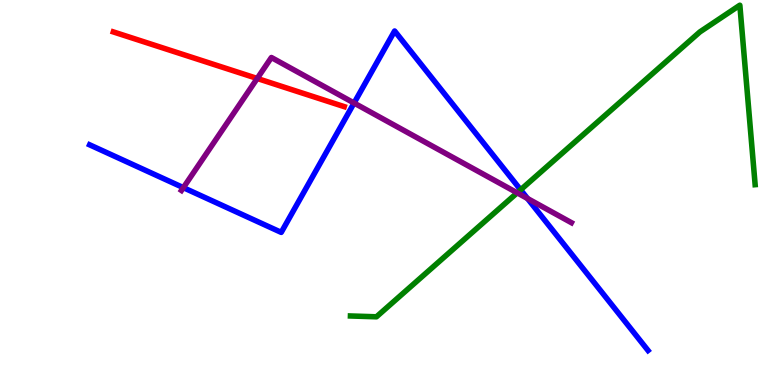[{'lines': ['blue', 'red'], 'intersections': []}, {'lines': ['green', 'red'], 'intersections': []}, {'lines': ['purple', 'red'], 'intersections': [{'x': 3.32, 'y': 7.96}]}, {'lines': ['blue', 'green'], 'intersections': [{'x': 6.72, 'y': 5.07}]}, {'lines': ['blue', 'purple'], 'intersections': [{'x': 2.37, 'y': 5.13}, {'x': 4.57, 'y': 7.32}, {'x': 6.81, 'y': 4.84}]}, {'lines': ['green', 'purple'], 'intersections': [{'x': 6.67, 'y': 4.99}]}]